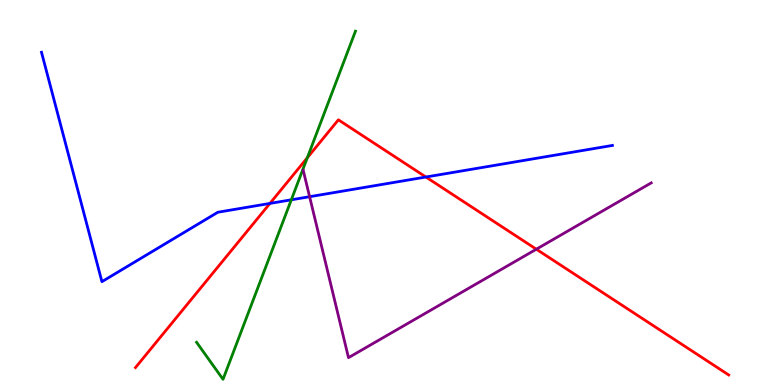[{'lines': ['blue', 'red'], 'intersections': [{'x': 3.48, 'y': 4.72}, {'x': 5.5, 'y': 5.4}]}, {'lines': ['green', 'red'], 'intersections': [{'x': 3.97, 'y': 5.9}]}, {'lines': ['purple', 'red'], 'intersections': [{'x': 6.92, 'y': 3.53}]}, {'lines': ['blue', 'green'], 'intersections': [{'x': 3.76, 'y': 4.81}]}, {'lines': ['blue', 'purple'], 'intersections': [{'x': 3.99, 'y': 4.89}]}, {'lines': ['green', 'purple'], 'intersections': []}]